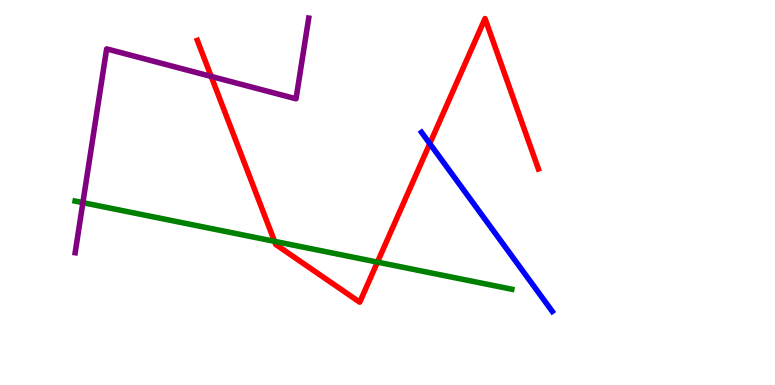[{'lines': ['blue', 'red'], 'intersections': [{'x': 5.55, 'y': 6.27}]}, {'lines': ['green', 'red'], 'intersections': [{'x': 3.54, 'y': 3.73}, {'x': 4.87, 'y': 3.19}]}, {'lines': ['purple', 'red'], 'intersections': [{'x': 2.73, 'y': 8.01}]}, {'lines': ['blue', 'green'], 'intersections': []}, {'lines': ['blue', 'purple'], 'intersections': []}, {'lines': ['green', 'purple'], 'intersections': [{'x': 1.07, 'y': 4.74}]}]